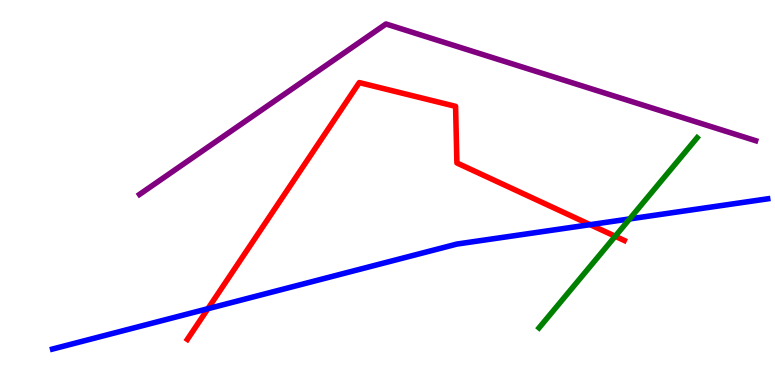[{'lines': ['blue', 'red'], 'intersections': [{'x': 2.68, 'y': 1.98}, {'x': 7.61, 'y': 4.16}]}, {'lines': ['green', 'red'], 'intersections': [{'x': 7.94, 'y': 3.86}]}, {'lines': ['purple', 'red'], 'intersections': []}, {'lines': ['blue', 'green'], 'intersections': [{'x': 8.12, 'y': 4.31}]}, {'lines': ['blue', 'purple'], 'intersections': []}, {'lines': ['green', 'purple'], 'intersections': []}]